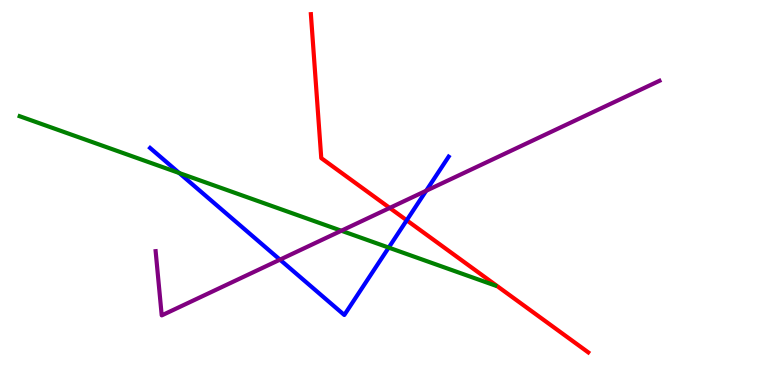[{'lines': ['blue', 'red'], 'intersections': [{'x': 5.25, 'y': 4.28}]}, {'lines': ['green', 'red'], 'intersections': []}, {'lines': ['purple', 'red'], 'intersections': [{'x': 5.03, 'y': 4.6}]}, {'lines': ['blue', 'green'], 'intersections': [{'x': 2.31, 'y': 5.51}, {'x': 5.02, 'y': 3.57}]}, {'lines': ['blue', 'purple'], 'intersections': [{'x': 3.61, 'y': 3.26}, {'x': 5.5, 'y': 5.05}]}, {'lines': ['green', 'purple'], 'intersections': [{'x': 4.4, 'y': 4.01}]}]